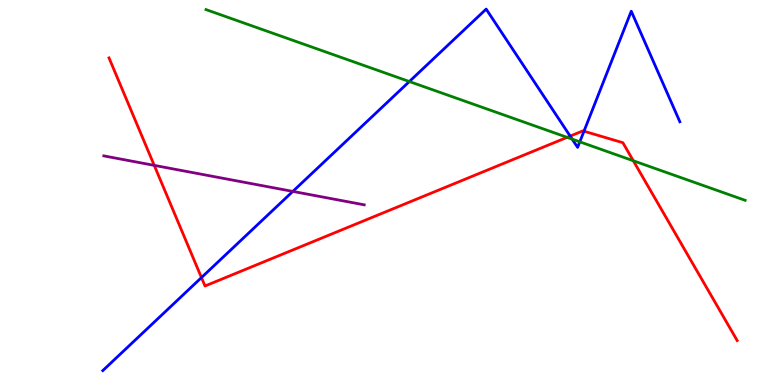[{'lines': ['blue', 'red'], 'intersections': [{'x': 2.6, 'y': 2.79}, {'x': 7.36, 'y': 6.47}, {'x': 7.54, 'y': 6.59}]}, {'lines': ['green', 'red'], 'intersections': [{'x': 7.32, 'y': 6.43}, {'x': 8.17, 'y': 5.82}]}, {'lines': ['purple', 'red'], 'intersections': [{'x': 1.99, 'y': 5.7}]}, {'lines': ['blue', 'green'], 'intersections': [{'x': 5.28, 'y': 7.88}, {'x': 7.38, 'y': 6.39}, {'x': 7.48, 'y': 6.32}]}, {'lines': ['blue', 'purple'], 'intersections': [{'x': 3.78, 'y': 5.03}]}, {'lines': ['green', 'purple'], 'intersections': []}]